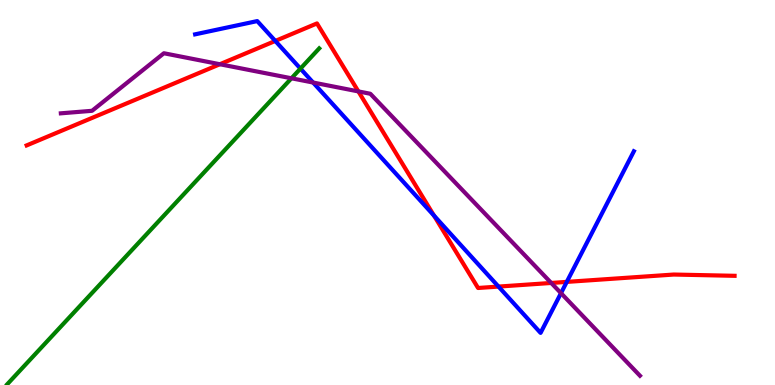[{'lines': ['blue', 'red'], 'intersections': [{'x': 3.55, 'y': 8.94}, {'x': 5.6, 'y': 4.4}, {'x': 6.43, 'y': 2.56}, {'x': 7.31, 'y': 2.68}]}, {'lines': ['green', 'red'], 'intersections': []}, {'lines': ['purple', 'red'], 'intersections': [{'x': 2.84, 'y': 8.33}, {'x': 4.62, 'y': 7.63}, {'x': 7.11, 'y': 2.65}]}, {'lines': ['blue', 'green'], 'intersections': [{'x': 3.88, 'y': 8.22}]}, {'lines': ['blue', 'purple'], 'intersections': [{'x': 4.04, 'y': 7.86}, {'x': 7.24, 'y': 2.39}]}, {'lines': ['green', 'purple'], 'intersections': [{'x': 3.76, 'y': 7.97}]}]